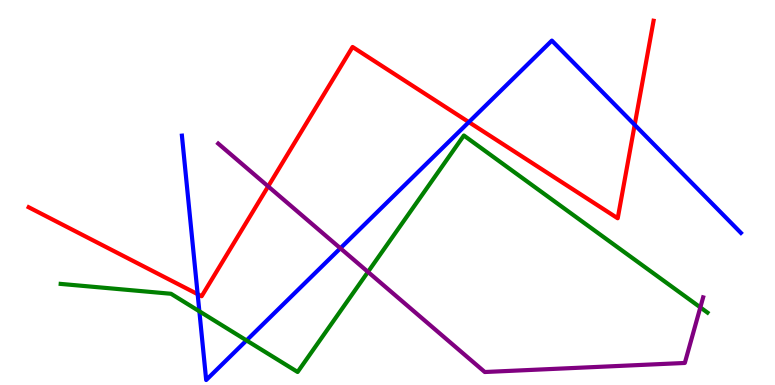[{'lines': ['blue', 'red'], 'intersections': [{'x': 2.55, 'y': 2.36}, {'x': 6.05, 'y': 6.83}, {'x': 8.19, 'y': 6.76}]}, {'lines': ['green', 'red'], 'intersections': []}, {'lines': ['purple', 'red'], 'intersections': [{'x': 3.46, 'y': 5.16}]}, {'lines': ['blue', 'green'], 'intersections': [{'x': 2.57, 'y': 1.91}, {'x': 3.18, 'y': 1.16}]}, {'lines': ['blue', 'purple'], 'intersections': [{'x': 4.39, 'y': 3.55}]}, {'lines': ['green', 'purple'], 'intersections': [{'x': 4.75, 'y': 2.94}, {'x': 9.04, 'y': 2.02}]}]